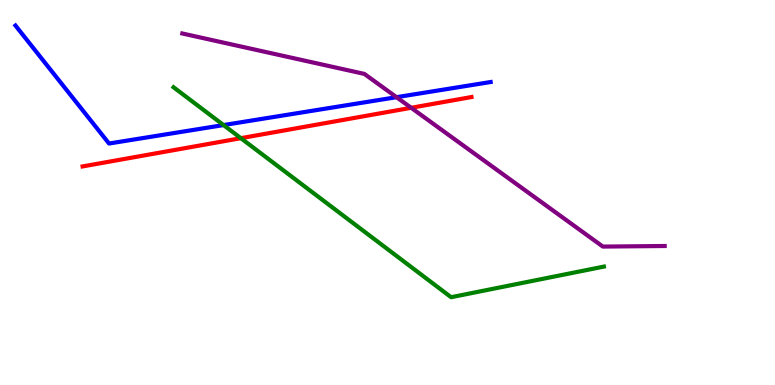[{'lines': ['blue', 'red'], 'intersections': []}, {'lines': ['green', 'red'], 'intersections': [{'x': 3.11, 'y': 6.41}]}, {'lines': ['purple', 'red'], 'intersections': [{'x': 5.31, 'y': 7.2}]}, {'lines': ['blue', 'green'], 'intersections': [{'x': 2.88, 'y': 6.75}]}, {'lines': ['blue', 'purple'], 'intersections': [{'x': 5.12, 'y': 7.48}]}, {'lines': ['green', 'purple'], 'intersections': []}]